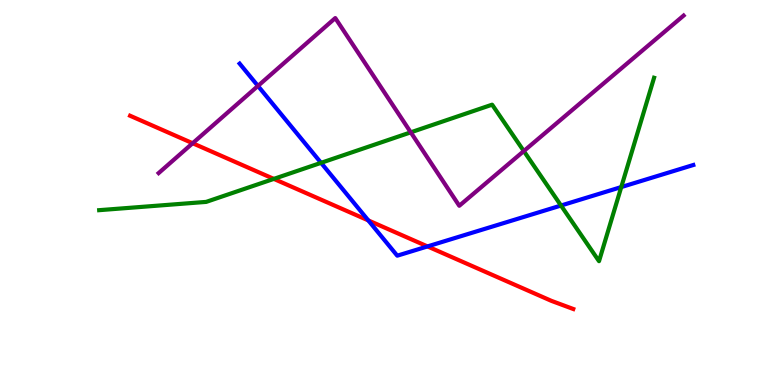[{'lines': ['blue', 'red'], 'intersections': [{'x': 4.75, 'y': 4.28}, {'x': 5.52, 'y': 3.6}]}, {'lines': ['green', 'red'], 'intersections': [{'x': 3.53, 'y': 5.35}]}, {'lines': ['purple', 'red'], 'intersections': [{'x': 2.49, 'y': 6.28}]}, {'lines': ['blue', 'green'], 'intersections': [{'x': 4.14, 'y': 5.77}, {'x': 7.24, 'y': 4.66}, {'x': 8.02, 'y': 5.14}]}, {'lines': ['blue', 'purple'], 'intersections': [{'x': 3.33, 'y': 7.77}]}, {'lines': ['green', 'purple'], 'intersections': [{'x': 5.3, 'y': 6.56}, {'x': 6.76, 'y': 6.08}]}]